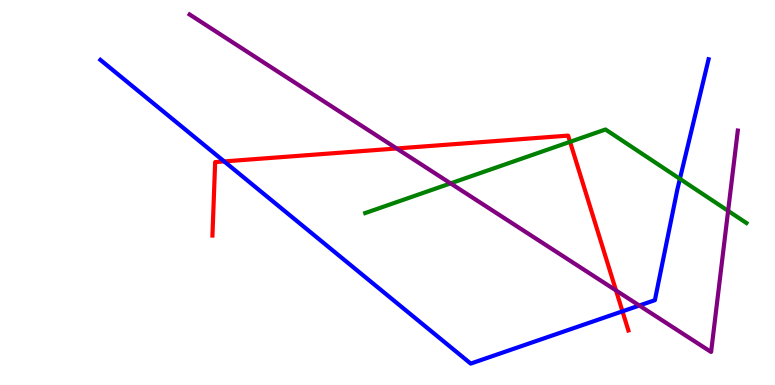[{'lines': ['blue', 'red'], 'intersections': [{'x': 2.89, 'y': 5.81}, {'x': 8.03, 'y': 1.91}]}, {'lines': ['green', 'red'], 'intersections': [{'x': 7.36, 'y': 6.32}]}, {'lines': ['purple', 'red'], 'intersections': [{'x': 5.12, 'y': 6.14}, {'x': 7.95, 'y': 2.46}]}, {'lines': ['blue', 'green'], 'intersections': [{'x': 8.77, 'y': 5.35}]}, {'lines': ['blue', 'purple'], 'intersections': [{'x': 8.25, 'y': 2.06}]}, {'lines': ['green', 'purple'], 'intersections': [{'x': 5.81, 'y': 5.24}, {'x': 9.4, 'y': 4.52}]}]